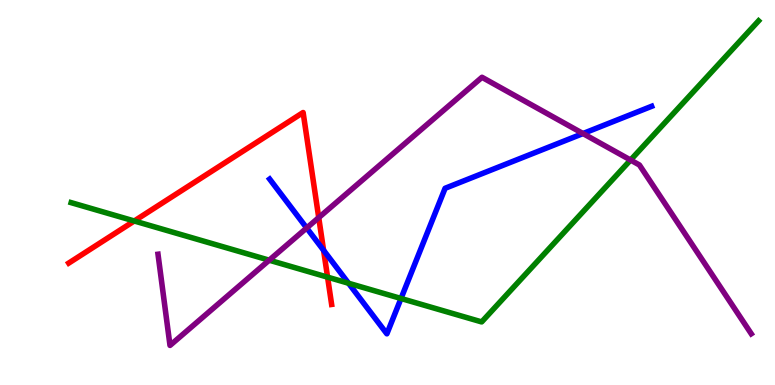[{'lines': ['blue', 'red'], 'intersections': [{'x': 4.18, 'y': 3.5}]}, {'lines': ['green', 'red'], 'intersections': [{'x': 1.73, 'y': 4.26}, {'x': 4.23, 'y': 2.8}]}, {'lines': ['purple', 'red'], 'intersections': [{'x': 4.11, 'y': 4.35}]}, {'lines': ['blue', 'green'], 'intersections': [{'x': 4.5, 'y': 2.64}, {'x': 5.17, 'y': 2.25}]}, {'lines': ['blue', 'purple'], 'intersections': [{'x': 3.96, 'y': 4.08}, {'x': 7.52, 'y': 6.53}]}, {'lines': ['green', 'purple'], 'intersections': [{'x': 3.47, 'y': 3.24}, {'x': 8.14, 'y': 5.84}]}]